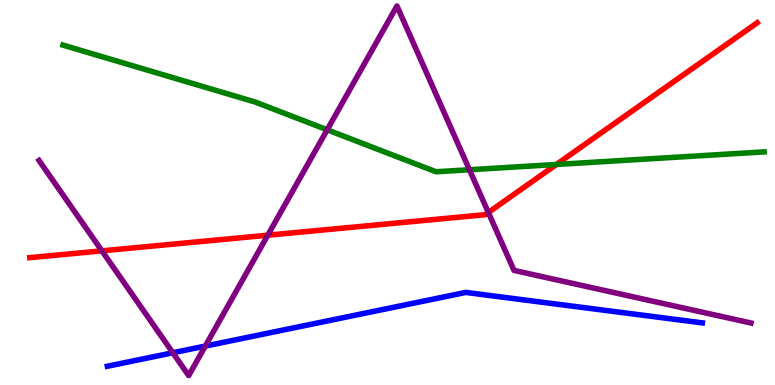[{'lines': ['blue', 'red'], 'intersections': []}, {'lines': ['green', 'red'], 'intersections': [{'x': 7.18, 'y': 5.73}]}, {'lines': ['purple', 'red'], 'intersections': [{'x': 1.31, 'y': 3.48}, {'x': 3.46, 'y': 3.89}, {'x': 6.3, 'y': 4.48}]}, {'lines': ['blue', 'green'], 'intersections': []}, {'lines': ['blue', 'purple'], 'intersections': [{'x': 2.23, 'y': 0.837}, {'x': 2.65, 'y': 1.01}]}, {'lines': ['green', 'purple'], 'intersections': [{'x': 4.22, 'y': 6.63}, {'x': 6.06, 'y': 5.59}]}]